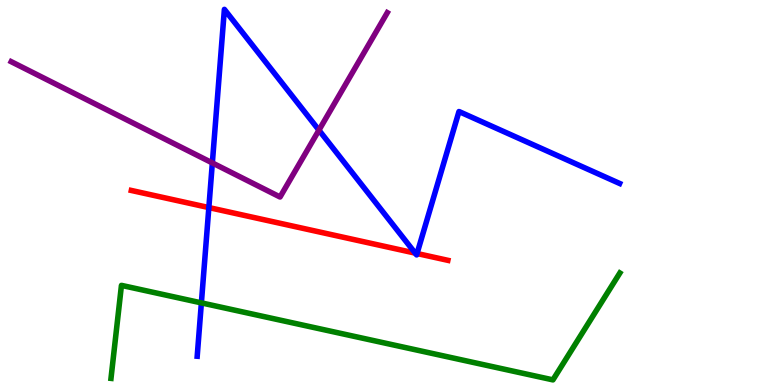[{'lines': ['blue', 'red'], 'intersections': [{'x': 2.69, 'y': 4.61}, {'x': 5.36, 'y': 3.43}, {'x': 5.38, 'y': 3.42}]}, {'lines': ['green', 'red'], 'intersections': []}, {'lines': ['purple', 'red'], 'intersections': []}, {'lines': ['blue', 'green'], 'intersections': [{'x': 2.6, 'y': 2.13}]}, {'lines': ['blue', 'purple'], 'intersections': [{'x': 2.74, 'y': 5.77}, {'x': 4.12, 'y': 6.62}]}, {'lines': ['green', 'purple'], 'intersections': []}]